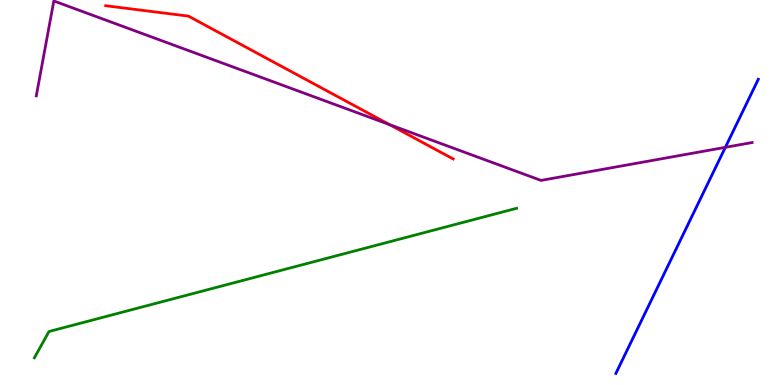[{'lines': ['blue', 'red'], 'intersections': []}, {'lines': ['green', 'red'], 'intersections': []}, {'lines': ['purple', 'red'], 'intersections': [{'x': 5.03, 'y': 6.76}]}, {'lines': ['blue', 'green'], 'intersections': []}, {'lines': ['blue', 'purple'], 'intersections': [{'x': 9.36, 'y': 6.17}]}, {'lines': ['green', 'purple'], 'intersections': []}]